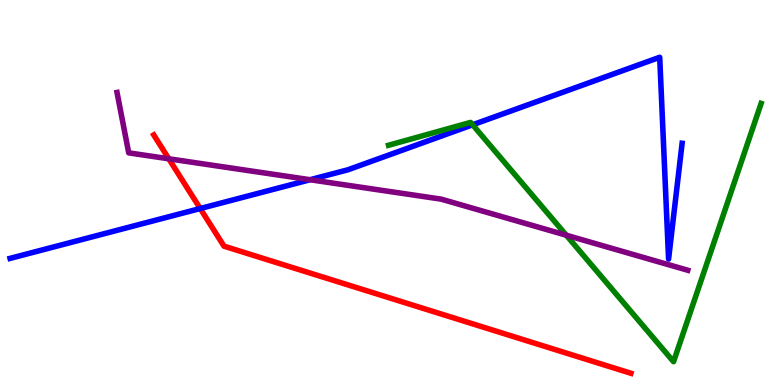[{'lines': ['blue', 'red'], 'intersections': [{'x': 2.58, 'y': 4.58}]}, {'lines': ['green', 'red'], 'intersections': []}, {'lines': ['purple', 'red'], 'intersections': [{'x': 2.18, 'y': 5.88}]}, {'lines': ['blue', 'green'], 'intersections': [{'x': 6.1, 'y': 6.76}]}, {'lines': ['blue', 'purple'], 'intersections': [{'x': 4.0, 'y': 5.33}]}, {'lines': ['green', 'purple'], 'intersections': [{'x': 7.31, 'y': 3.89}]}]